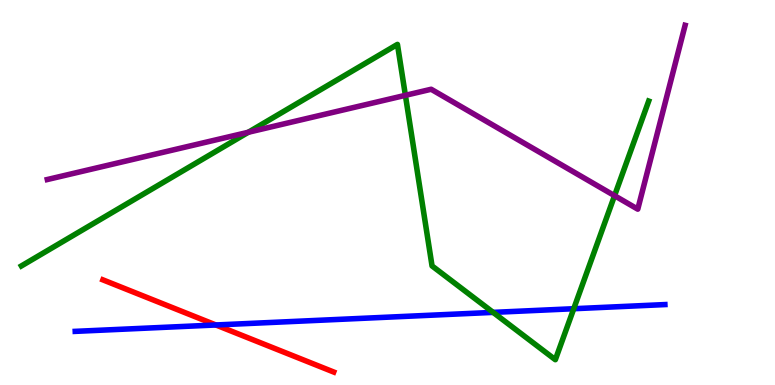[{'lines': ['blue', 'red'], 'intersections': [{'x': 2.79, 'y': 1.56}]}, {'lines': ['green', 'red'], 'intersections': []}, {'lines': ['purple', 'red'], 'intersections': []}, {'lines': ['blue', 'green'], 'intersections': [{'x': 6.36, 'y': 1.89}, {'x': 7.4, 'y': 1.98}]}, {'lines': ['blue', 'purple'], 'intersections': []}, {'lines': ['green', 'purple'], 'intersections': [{'x': 3.2, 'y': 6.56}, {'x': 5.23, 'y': 7.52}, {'x': 7.93, 'y': 4.92}]}]